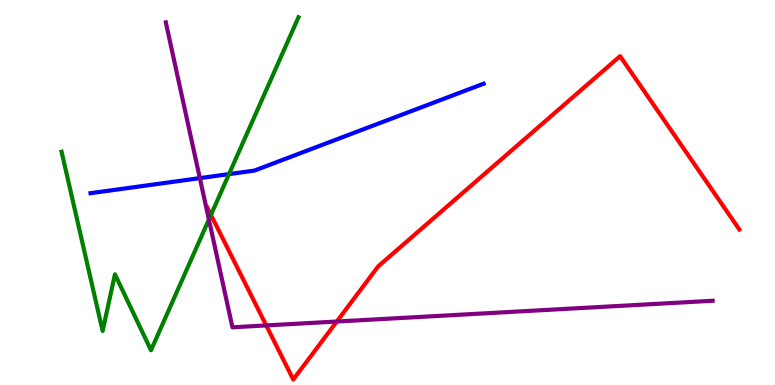[{'lines': ['blue', 'red'], 'intersections': []}, {'lines': ['green', 'red'], 'intersections': [{'x': 2.72, 'y': 4.42}]}, {'lines': ['purple', 'red'], 'intersections': [{'x': 3.44, 'y': 1.55}, {'x': 4.35, 'y': 1.65}]}, {'lines': ['blue', 'green'], 'intersections': [{'x': 2.96, 'y': 5.48}]}, {'lines': ['blue', 'purple'], 'intersections': [{'x': 2.58, 'y': 5.37}]}, {'lines': ['green', 'purple'], 'intersections': [{'x': 2.7, 'y': 4.3}]}]